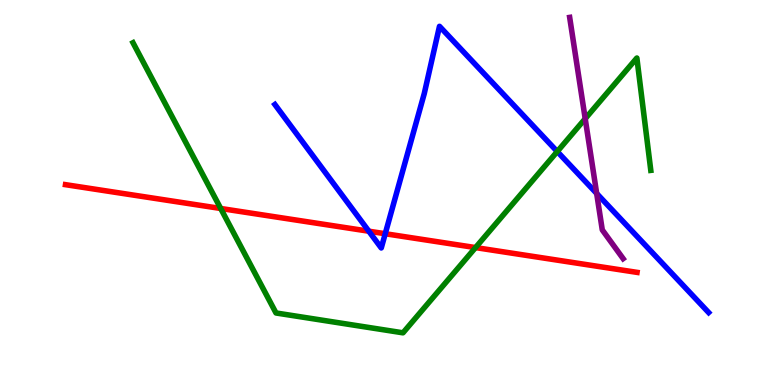[{'lines': ['blue', 'red'], 'intersections': [{'x': 4.76, 'y': 3.99}, {'x': 4.97, 'y': 3.93}]}, {'lines': ['green', 'red'], 'intersections': [{'x': 2.85, 'y': 4.58}, {'x': 6.14, 'y': 3.57}]}, {'lines': ['purple', 'red'], 'intersections': []}, {'lines': ['blue', 'green'], 'intersections': [{'x': 7.19, 'y': 6.06}]}, {'lines': ['blue', 'purple'], 'intersections': [{'x': 7.7, 'y': 4.97}]}, {'lines': ['green', 'purple'], 'intersections': [{'x': 7.55, 'y': 6.92}]}]